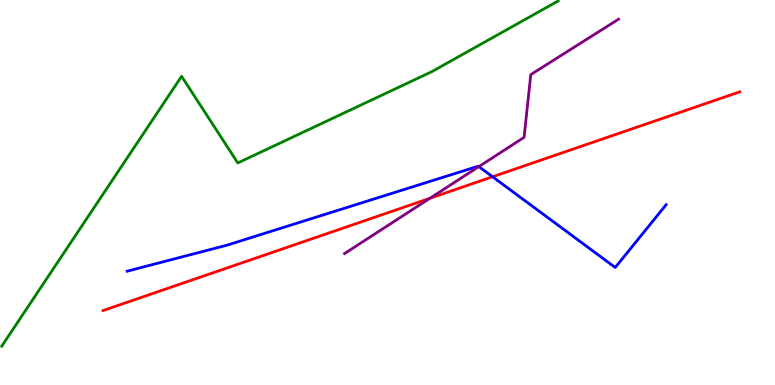[{'lines': ['blue', 'red'], 'intersections': [{'x': 6.36, 'y': 5.41}]}, {'lines': ['green', 'red'], 'intersections': []}, {'lines': ['purple', 'red'], 'intersections': [{'x': 5.55, 'y': 4.85}]}, {'lines': ['blue', 'green'], 'intersections': []}, {'lines': ['blue', 'purple'], 'intersections': [{'x': 6.18, 'y': 5.67}]}, {'lines': ['green', 'purple'], 'intersections': []}]